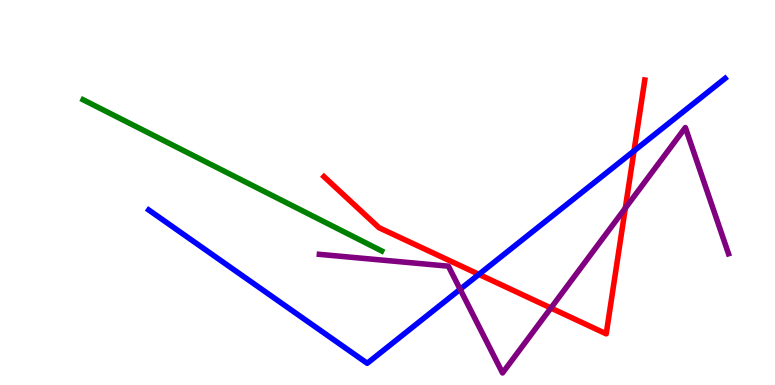[{'lines': ['blue', 'red'], 'intersections': [{'x': 6.18, 'y': 2.87}, {'x': 8.18, 'y': 6.08}]}, {'lines': ['green', 'red'], 'intersections': []}, {'lines': ['purple', 'red'], 'intersections': [{'x': 7.11, 'y': 2.0}, {'x': 8.07, 'y': 4.59}]}, {'lines': ['blue', 'green'], 'intersections': []}, {'lines': ['blue', 'purple'], 'intersections': [{'x': 5.94, 'y': 2.49}]}, {'lines': ['green', 'purple'], 'intersections': []}]